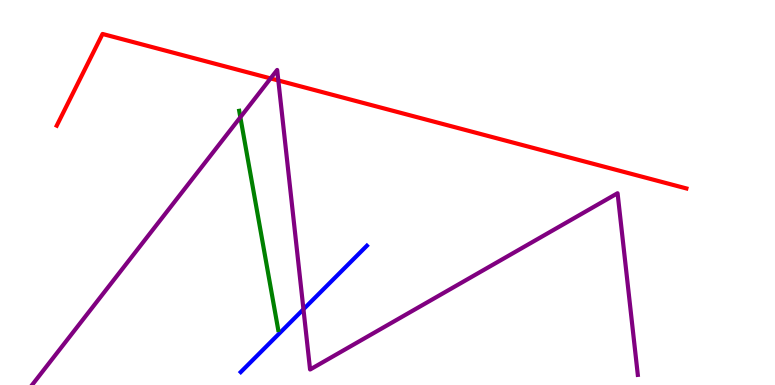[{'lines': ['blue', 'red'], 'intersections': []}, {'lines': ['green', 'red'], 'intersections': []}, {'lines': ['purple', 'red'], 'intersections': [{'x': 3.49, 'y': 7.96}, {'x': 3.59, 'y': 7.91}]}, {'lines': ['blue', 'green'], 'intersections': []}, {'lines': ['blue', 'purple'], 'intersections': [{'x': 3.92, 'y': 1.97}]}, {'lines': ['green', 'purple'], 'intersections': [{'x': 3.1, 'y': 6.95}]}]